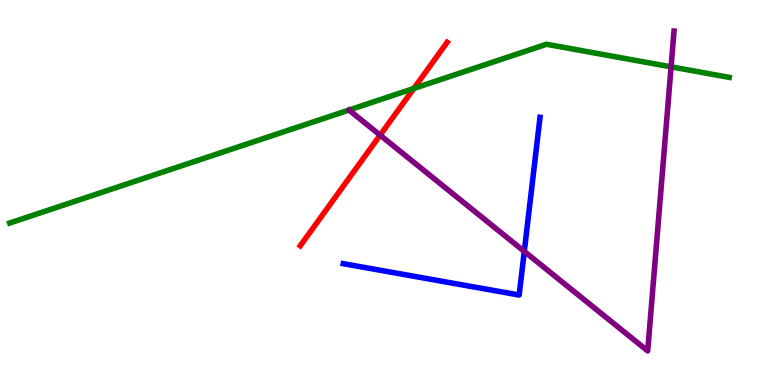[{'lines': ['blue', 'red'], 'intersections': []}, {'lines': ['green', 'red'], 'intersections': [{'x': 5.34, 'y': 7.7}]}, {'lines': ['purple', 'red'], 'intersections': [{'x': 4.9, 'y': 6.49}]}, {'lines': ['blue', 'green'], 'intersections': []}, {'lines': ['blue', 'purple'], 'intersections': [{'x': 6.77, 'y': 3.47}]}, {'lines': ['green', 'purple'], 'intersections': [{'x': 8.66, 'y': 8.26}]}]